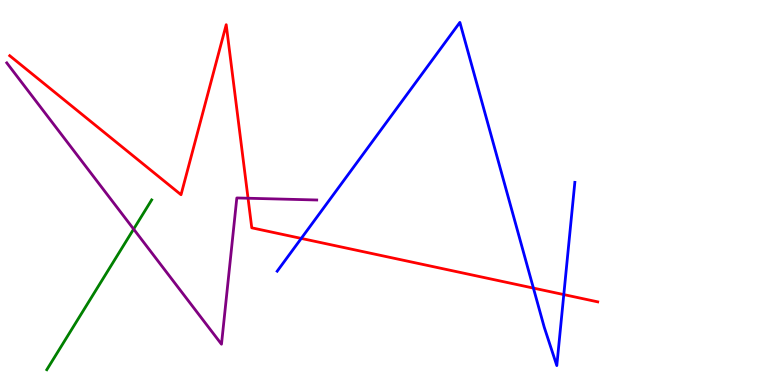[{'lines': ['blue', 'red'], 'intersections': [{'x': 3.89, 'y': 3.81}, {'x': 6.88, 'y': 2.52}, {'x': 7.27, 'y': 2.35}]}, {'lines': ['green', 'red'], 'intersections': []}, {'lines': ['purple', 'red'], 'intersections': [{'x': 3.2, 'y': 4.85}]}, {'lines': ['blue', 'green'], 'intersections': []}, {'lines': ['blue', 'purple'], 'intersections': []}, {'lines': ['green', 'purple'], 'intersections': [{'x': 1.72, 'y': 4.05}]}]